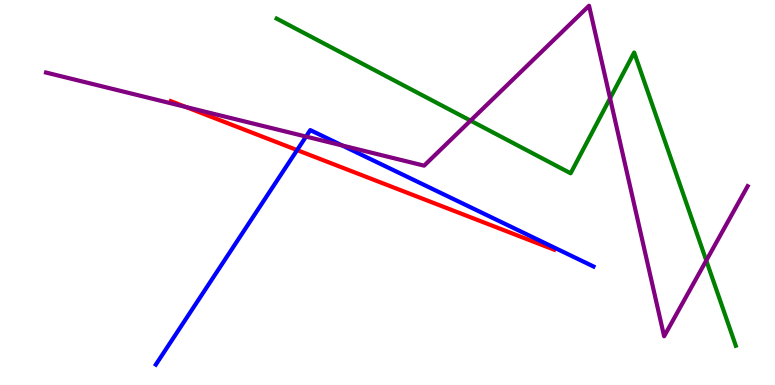[{'lines': ['blue', 'red'], 'intersections': [{'x': 3.83, 'y': 6.1}]}, {'lines': ['green', 'red'], 'intersections': []}, {'lines': ['purple', 'red'], 'intersections': [{'x': 2.4, 'y': 7.22}]}, {'lines': ['blue', 'green'], 'intersections': []}, {'lines': ['blue', 'purple'], 'intersections': [{'x': 3.95, 'y': 6.45}, {'x': 4.42, 'y': 6.22}]}, {'lines': ['green', 'purple'], 'intersections': [{'x': 6.07, 'y': 6.87}, {'x': 7.87, 'y': 7.45}, {'x': 9.11, 'y': 3.23}]}]